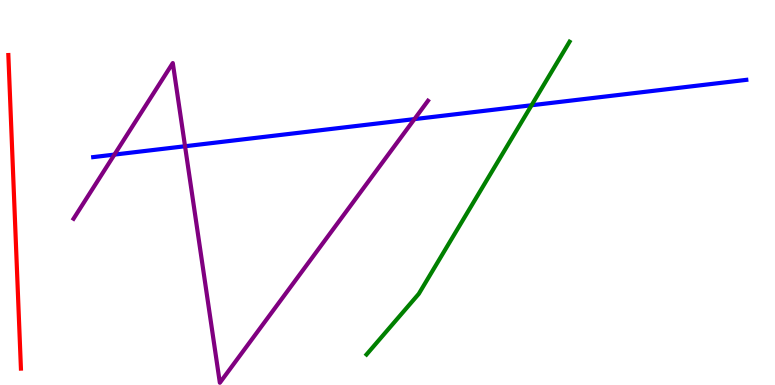[{'lines': ['blue', 'red'], 'intersections': []}, {'lines': ['green', 'red'], 'intersections': []}, {'lines': ['purple', 'red'], 'intersections': []}, {'lines': ['blue', 'green'], 'intersections': [{'x': 6.86, 'y': 7.27}]}, {'lines': ['blue', 'purple'], 'intersections': [{'x': 1.48, 'y': 5.98}, {'x': 2.39, 'y': 6.2}, {'x': 5.35, 'y': 6.91}]}, {'lines': ['green', 'purple'], 'intersections': []}]